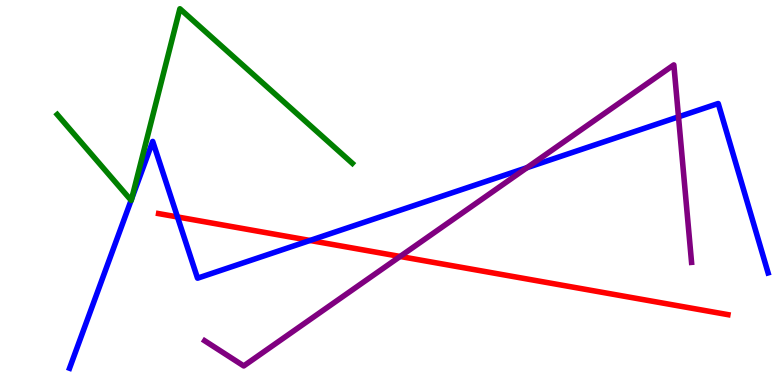[{'lines': ['blue', 'red'], 'intersections': [{'x': 2.29, 'y': 4.37}, {'x': 4.0, 'y': 3.75}]}, {'lines': ['green', 'red'], 'intersections': []}, {'lines': ['purple', 'red'], 'intersections': [{'x': 5.16, 'y': 3.34}]}, {'lines': ['blue', 'green'], 'intersections': [{'x': 1.69, 'y': 4.8}, {'x': 1.7, 'y': 4.83}]}, {'lines': ['blue', 'purple'], 'intersections': [{'x': 6.8, 'y': 5.64}, {'x': 8.75, 'y': 6.97}]}, {'lines': ['green', 'purple'], 'intersections': []}]